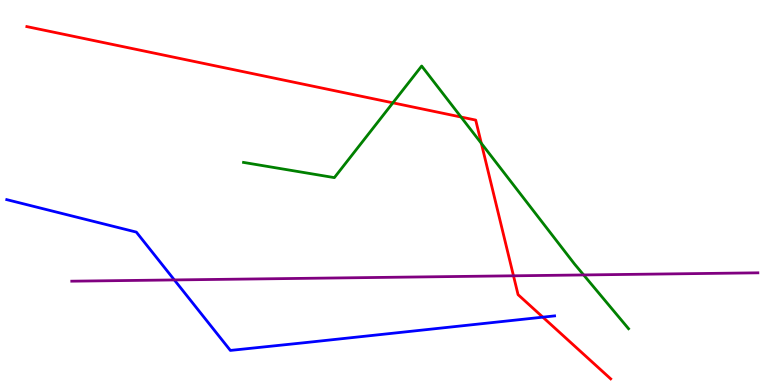[{'lines': ['blue', 'red'], 'intersections': [{'x': 7.0, 'y': 1.76}]}, {'lines': ['green', 'red'], 'intersections': [{'x': 5.07, 'y': 7.33}, {'x': 5.95, 'y': 6.96}, {'x': 6.21, 'y': 6.28}]}, {'lines': ['purple', 'red'], 'intersections': [{'x': 6.63, 'y': 2.84}]}, {'lines': ['blue', 'green'], 'intersections': []}, {'lines': ['blue', 'purple'], 'intersections': [{'x': 2.25, 'y': 2.73}]}, {'lines': ['green', 'purple'], 'intersections': [{'x': 7.53, 'y': 2.86}]}]